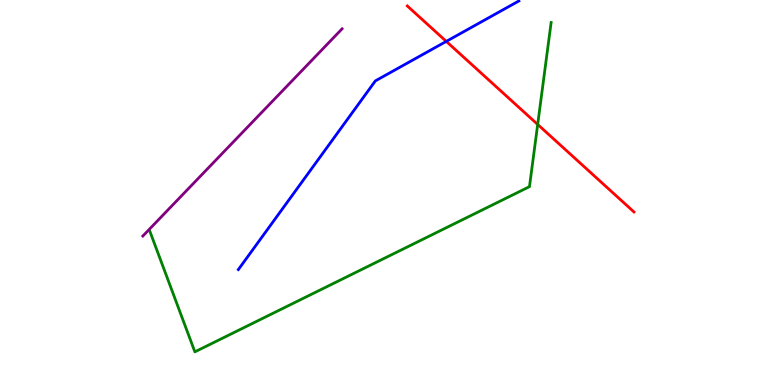[{'lines': ['blue', 'red'], 'intersections': [{'x': 5.76, 'y': 8.92}]}, {'lines': ['green', 'red'], 'intersections': [{'x': 6.94, 'y': 6.77}]}, {'lines': ['purple', 'red'], 'intersections': []}, {'lines': ['blue', 'green'], 'intersections': []}, {'lines': ['blue', 'purple'], 'intersections': []}, {'lines': ['green', 'purple'], 'intersections': []}]